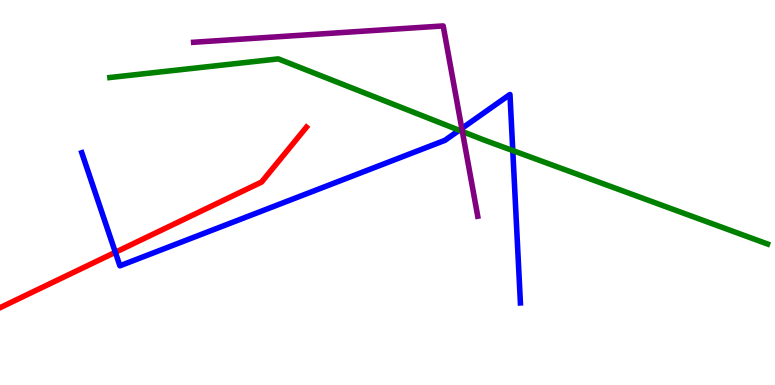[{'lines': ['blue', 'red'], 'intersections': [{'x': 1.49, 'y': 3.45}]}, {'lines': ['green', 'red'], 'intersections': []}, {'lines': ['purple', 'red'], 'intersections': []}, {'lines': ['blue', 'green'], 'intersections': [{'x': 5.93, 'y': 6.62}, {'x': 6.62, 'y': 6.09}]}, {'lines': ['blue', 'purple'], 'intersections': [{'x': 5.96, 'y': 6.66}]}, {'lines': ['green', 'purple'], 'intersections': [{'x': 5.97, 'y': 6.58}]}]